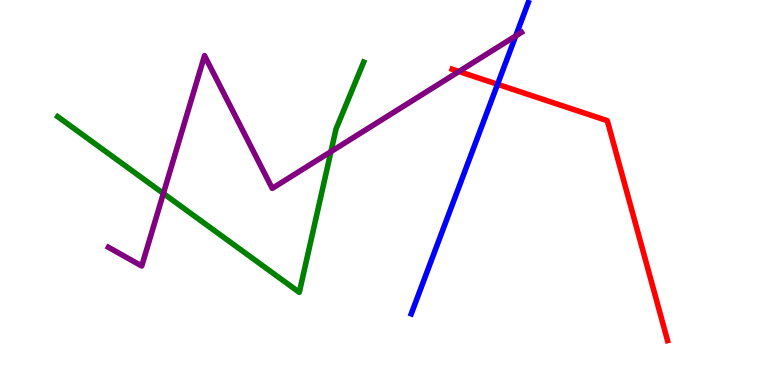[{'lines': ['blue', 'red'], 'intersections': [{'x': 6.42, 'y': 7.81}]}, {'lines': ['green', 'red'], 'intersections': []}, {'lines': ['purple', 'red'], 'intersections': [{'x': 5.92, 'y': 8.14}]}, {'lines': ['blue', 'green'], 'intersections': []}, {'lines': ['blue', 'purple'], 'intersections': [{'x': 6.65, 'y': 9.07}]}, {'lines': ['green', 'purple'], 'intersections': [{'x': 2.11, 'y': 4.97}, {'x': 4.27, 'y': 6.06}]}]